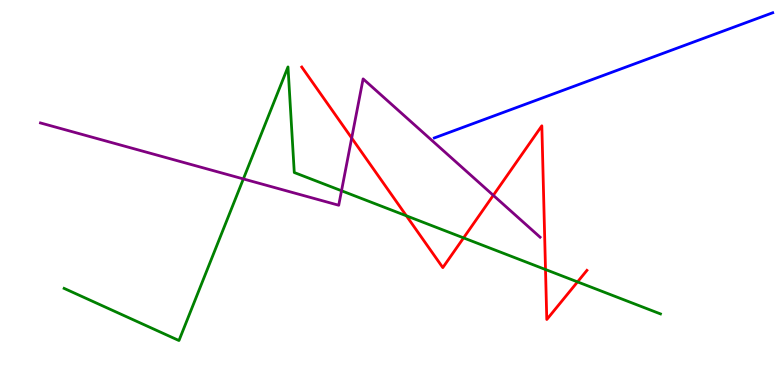[{'lines': ['blue', 'red'], 'intersections': []}, {'lines': ['green', 'red'], 'intersections': [{'x': 5.24, 'y': 4.39}, {'x': 5.98, 'y': 3.82}, {'x': 7.04, 'y': 3.0}, {'x': 7.45, 'y': 2.68}]}, {'lines': ['purple', 'red'], 'intersections': [{'x': 4.54, 'y': 6.41}, {'x': 6.37, 'y': 4.93}]}, {'lines': ['blue', 'green'], 'intersections': []}, {'lines': ['blue', 'purple'], 'intersections': []}, {'lines': ['green', 'purple'], 'intersections': [{'x': 3.14, 'y': 5.35}, {'x': 4.41, 'y': 5.05}]}]